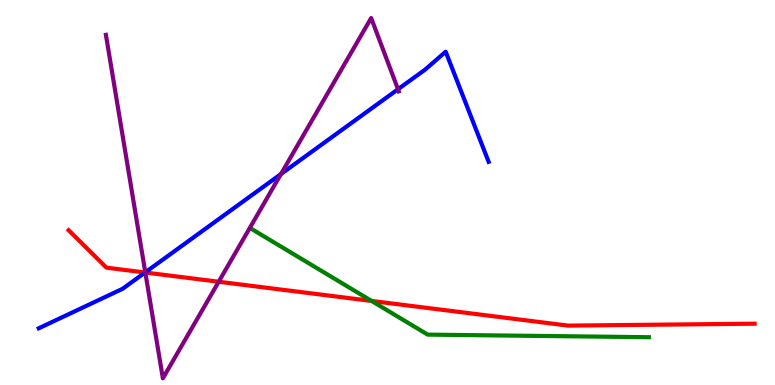[{'lines': ['blue', 'red'], 'intersections': [{'x': 1.87, 'y': 2.92}]}, {'lines': ['green', 'red'], 'intersections': [{'x': 4.79, 'y': 2.18}]}, {'lines': ['purple', 'red'], 'intersections': [{'x': 1.88, 'y': 2.92}, {'x': 2.82, 'y': 2.68}]}, {'lines': ['blue', 'green'], 'intersections': []}, {'lines': ['blue', 'purple'], 'intersections': [{'x': 1.87, 'y': 2.93}, {'x': 3.63, 'y': 5.48}, {'x': 5.14, 'y': 7.68}]}, {'lines': ['green', 'purple'], 'intersections': []}]